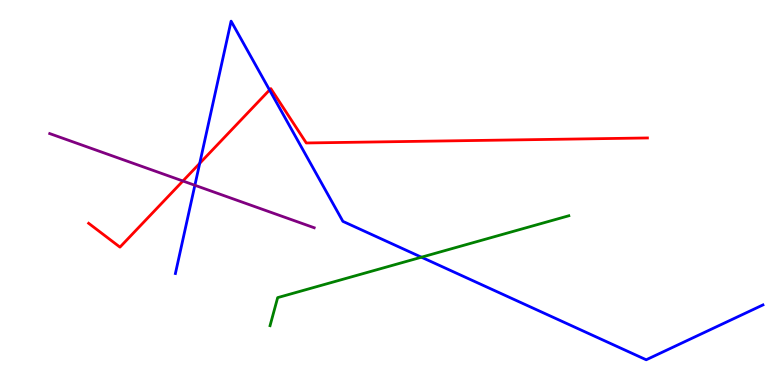[{'lines': ['blue', 'red'], 'intersections': [{'x': 2.58, 'y': 5.76}, {'x': 3.48, 'y': 7.66}]}, {'lines': ['green', 'red'], 'intersections': []}, {'lines': ['purple', 'red'], 'intersections': [{'x': 2.36, 'y': 5.3}]}, {'lines': ['blue', 'green'], 'intersections': [{'x': 5.44, 'y': 3.32}]}, {'lines': ['blue', 'purple'], 'intersections': [{'x': 2.51, 'y': 5.19}]}, {'lines': ['green', 'purple'], 'intersections': []}]